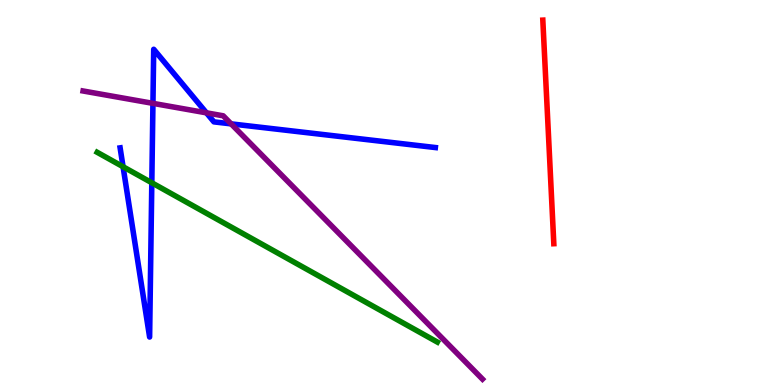[{'lines': ['blue', 'red'], 'intersections': []}, {'lines': ['green', 'red'], 'intersections': []}, {'lines': ['purple', 'red'], 'intersections': []}, {'lines': ['blue', 'green'], 'intersections': [{'x': 1.59, 'y': 5.67}, {'x': 1.96, 'y': 5.25}]}, {'lines': ['blue', 'purple'], 'intersections': [{'x': 1.97, 'y': 7.32}, {'x': 2.66, 'y': 7.07}, {'x': 2.98, 'y': 6.78}]}, {'lines': ['green', 'purple'], 'intersections': []}]